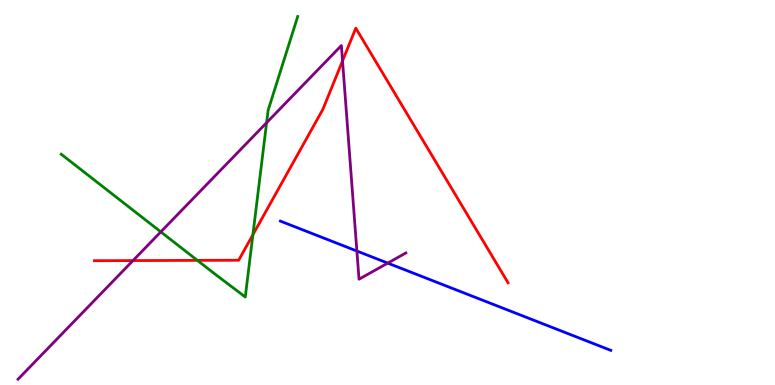[{'lines': ['blue', 'red'], 'intersections': []}, {'lines': ['green', 'red'], 'intersections': [{'x': 2.55, 'y': 3.24}, {'x': 3.26, 'y': 3.9}]}, {'lines': ['purple', 'red'], 'intersections': [{'x': 1.72, 'y': 3.23}, {'x': 4.42, 'y': 8.42}]}, {'lines': ['blue', 'green'], 'intersections': []}, {'lines': ['blue', 'purple'], 'intersections': [{'x': 4.61, 'y': 3.48}, {'x': 5.0, 'y': 3.17}]}, {'lines': ['green', 'purple'], 'intersections': [{'x': 2.08, 'y': 3.98}, {'x': 3.44, 'y': 6.81}]}]